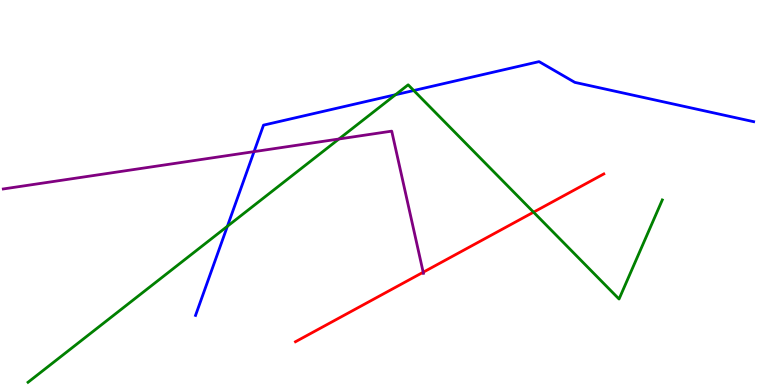[{'lines': ['blue', 'red'], 'intersections': []}, {'lines': ['green', 'red'], 'intersections': [{'x': 6.88, 'y': 4.49}]}, {'lines': ['purple', 'red'], 'intersections': [{'x': 5.46, 'y': 2.93}]}, {'lines': ['blue', 'green'], 'intersections': [{'x': 2.93, 'y': 4.12}, {'x': 5.1, 'y': 7.54}, {'x': 5.34, 'y': 7.65}]}, {'lines': ['blue', 'purple'], 'intersections': [{'x': 3.28, 'y': 6.06}]}, {'lines': ['green', 'purple'], 'intersections': [{'x': 4.37, 'y': 6.39}]}]